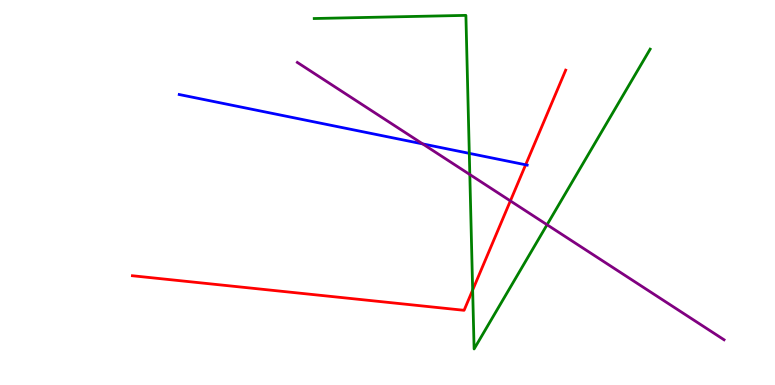[{'lines': ['blue', 'red'], 'intersections': [{'x': 6.78, 'y': 5.72}]}, {'lines': ['green', 'red'], 'intersections': [{'x': 6.1, 'y': 2.47}]}, {'lines': ['purple', 'red'], 'intersections': [{'x': 6.59, 'y': 4.78}]}, {'lines': ['blue', 'green'], 'intersections': [{'x': 6.06, 'y': 6.02}]}, {'lines': ['blue', 'purple'], 'intersections': [{'x': 5.45, 'y': 6.26}]}, {'lines': ['green', 'purple'], 'intersections': [{'x': 6.06, 'y': 5.47}, {'x': 7.06, 'y': 4.16}]}]